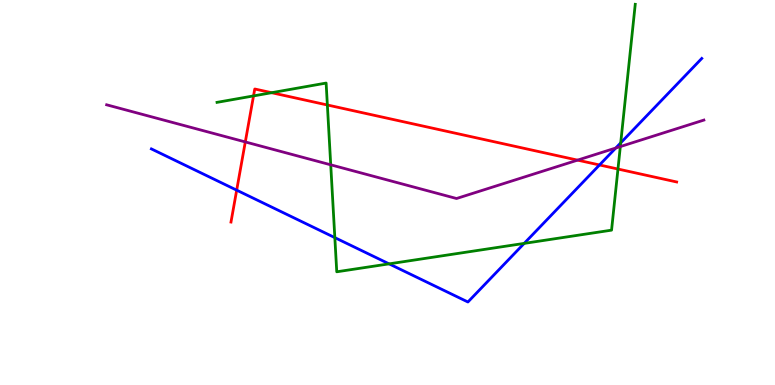[{'lines': ['blue', 'red'], 'intersections': [{'x': 3.05, 'y': 5.06}, {'x': 7.74, 'y': 5.72}]}, {'lines': ['green', 'red'], 'intersections': [{'x': 3.27, 'y': 7.51}, {'x': 3.5, 'y': 7.59}, {'x': 4.22, 'y': 7.27}, {'x': 7.97, 'y': 5.61}]}, {'lines': ['purple', 'red'], 'intersections': [{'x': 3.17, 'y': 6.31}, {'x': 7.45, 'y': 5.84}]}, {'lines': ['blue', 'green'], 'intersections': [{'x': 4.32, 'y': 3.83}, {'x': 5.02, 'y': 3.15}, {'x': 6.76, 'y': 3.68}, {'x': 8.01, 'y': 6.29}]}, {'lines': ['blue', 'purple'], 'intersections': [{'x': 7.95, 'y': 6.16}]}, {'lines': ['green', 'purple'], 'intersections': [{'x': 4.27, 'y': 5.72}, {'x': 8.0, 'y': 6.19}]}]